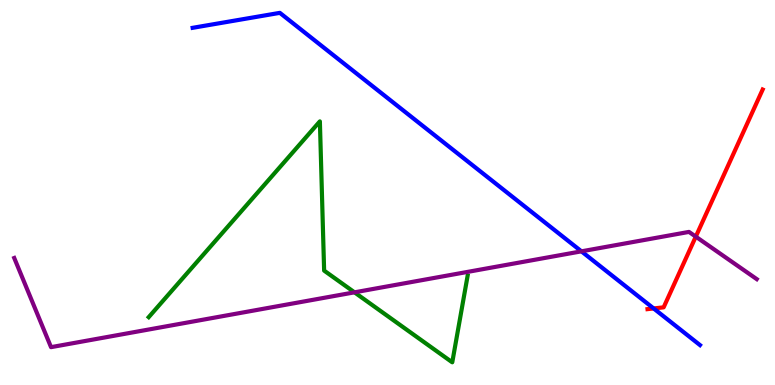[{'lines': ['blue', 'red'], 'intersections': [{'x': 8.43, 'y': 1.99}]}, {'lines': ['green', 'red'], 'intersections': []}, {'lines': ['purple', 'red'], 'intersections': [{'x': 8.98, 'y': 3.85}]}, {'lines': ['blue', 'green'], 'intersections': []}, {'lines': ['blue', 'purple'], 'intersections': [{'x': 7.5, 'y': 3.47}]}, {'lines': ['green', 'purple'], 'intersections': [{'x': 4.57, 'y': 2.41}]}]